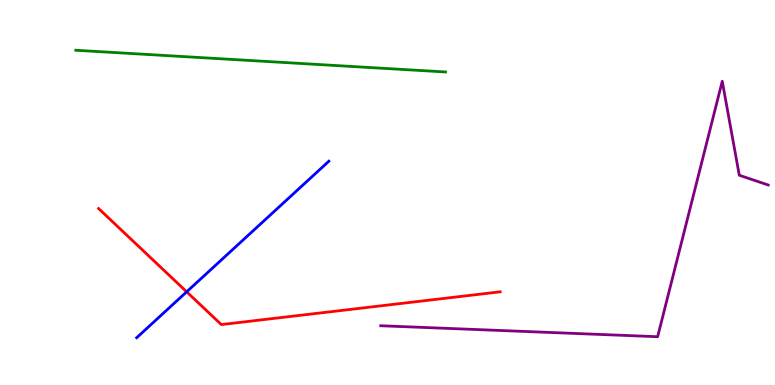[{'lines': ['blue', 'red'], 'intersections': [{'x': 2.41, 'y': 2.42}]}, {'lines': ['green', 'red'], 'intersections': []}, {'lines': ['purple', 'red'], 'intersections': []}, {'lines': ['blue', 'green'], 'intersections': []}, {'lines': ['blue', 'purple'], 'intersections': []}, {'lines': ['green', 'purple'], 'intersections': []}]